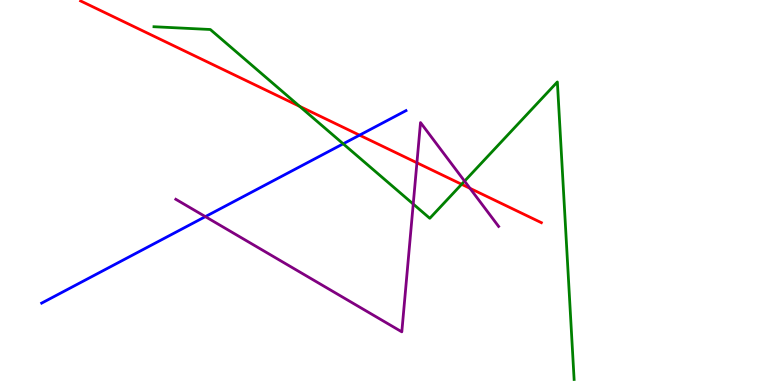[{'lines': ['blue', 'red'], 'intersections': [{'x': 4.64, 'y': 6.49}]}, {'lines': ['green', 'red'], 'intersections': [{'x': 3.87, 'y': 7.24}, {'x': 5.96, 'y': 5.21}]}, {'lines': ['purple', 'red'], 'intersections': [{'x': 5.38, 'y': 5.77}, {'x': 6.06, 'y': 5.11}]}, {'lines': ['blue', 'green'], 'intersections': [{'x': 4.43, 'y': 6.26}]}, {'lines': ['blue', 'purple'], 'intersections': [{'x': 2.65, 'y': 4.37}]}, {'lines': ['green', 'purple'], 'intersections': [{'x': 5.33, 'y': 4.7}, {'x': 5.99, 'y': 5.3}]}]